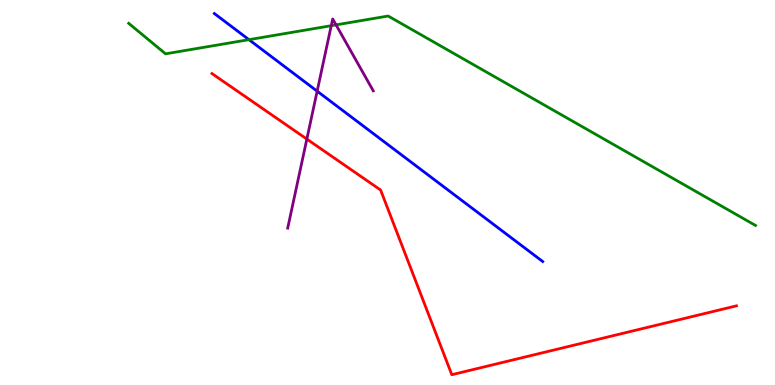[{'lines': ['blue', 'red'], 'intersections': []}, {'lines': ['green', 'red'], 'intersections': []}, {'lines': ['purple', 'red'], 'intersections': [{'x': 3.96, 'y': 6.39}]}, {'lines': ['blue', 'green'], 'intersections': [{'x': 3.21, 'y': 8.97}]}, {'lines': ['blue', 'purple'], 'intersections': [{'x': 4.09, 'y': 7.63}]}, {'lines': ['green', 'purple'], 'intersections': [{'x': 4.27, 'y': 9.33}, {'x': 4.34, 'y': 9.35}]}]